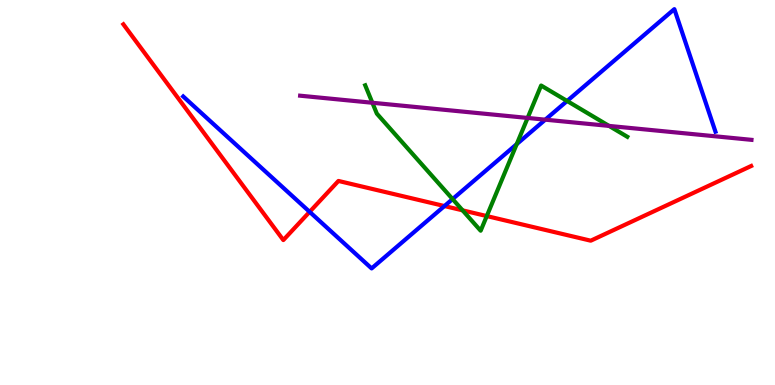[{'lines': ['blue', 'red'], 'intersections': [{'x': 4.0, 'y': 4.5}, {'x': 5.73, 'y': 4.65}]}, {'lines': ['green', 'red'], 'intersections': [{'x': 5.97, 'y': 4.54}, {'x': 6.28, 'y': 4.39}]}, {'lines': ['purple', 'red'], 'intersections': []}, {'lines': ['blue', 'green'], 'intersections': [{'x': 5.84, 'y': 4.83}, {'x': 6.67, 'y': 6.26}, {'x': 7.32, 'y': 7.38}]}, {'lines': ['blue', 'purple'], 'intersections': [{'x': 7.04, 'y': 6.89}]}, {'lines': ['green', 'purple'], 'intersections': [{'x': 4.8, 'y': 7.33}, {'x': 6.81, 'y': 6.94}, {'x': 7.86, 'y': 6.73}]}]